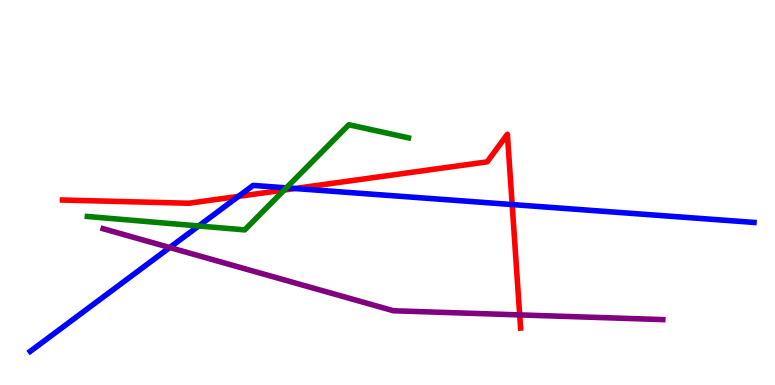[{'lines': ['blue', 'red'], 'intersections': [{'x': 3.08, 'y': 4.9}, {'x': 3.81, 'y': 5.1}, {'x': 6.61, 'y': 4.69}]}, {'lines': ['green', 'red'], 'intersections': [{'x': 3.67, 'y': 5.06}]}, {'lines': ['purple', 'red'], 'intersections': [{'x': 6.71, 'y': 1.82}]}, {'lines': ['blue', 'green'], 'intersections': [{'x': 2.56, 'y': 4.13}, {'x': 3.69, 'y': 5.12}]}, {'lines': ['blue', 'purple'], 'intersections': [{'x': 2.19, 'y': 3.57}]}, {'lines': ['green', 'purple'], 'intersections': []}]